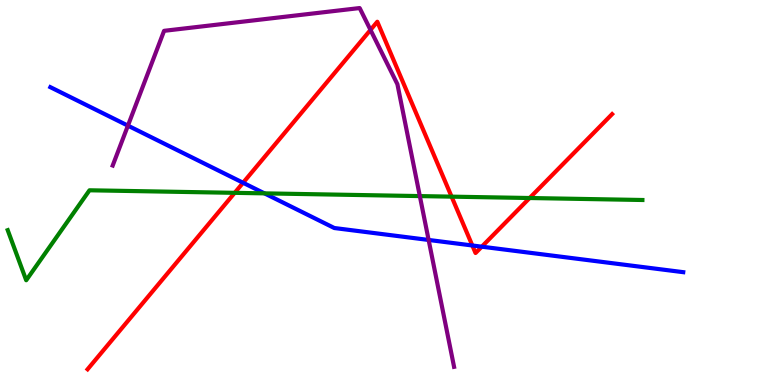[{'lines': ['blue', 'red'], 'intersections': [{'x': 3.14, 'y': 5.25}, {'x': 6.09, 'y': 3.62}, {'x': 6.22, 'y': 3.59}]}, {'lines': ['green', 'red'], 'intersections': [{'x': 3.03, 'y': 4.99}, {'x': 5.83, 'y': 4.89}, {'x': 6.83, 'y': 4.86}]}, {'lines': ['purple', 'red'], 'intersections': [{'x': 4.78, 'y': 9.22}]}, {'lines': ['blue', 'green'], 'intersections': [{'x': 3.41, 'y': 4.98}]}, {'lines': ['blue', 'purple'], 'intersections': [{'x': 1.65, 'y': 6.74}, {'x': 5.53, 'y': 3.77}]}, {'lines': ['green', 'purple'], 'intersections': [{'x': 5.42, 'y': 4.91}]}]